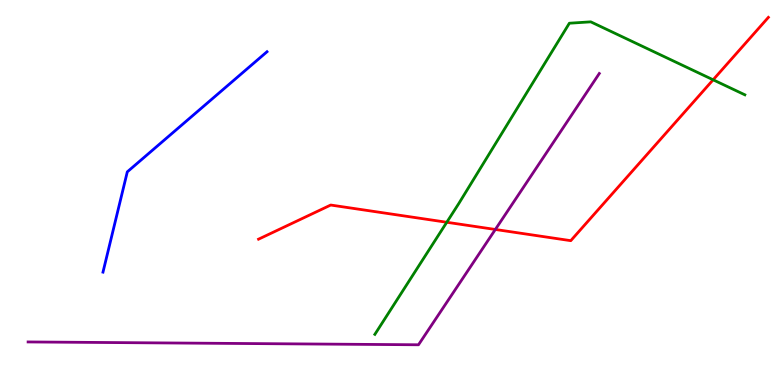[{'lines': ['blue', 'red'], 'intersections': []}, {'lines': ['green', 'red'], 'intersections': [{'x': 5.76, 'y': 4.23}, {'x': 9.2, 'y': 7.93}]}, {'lines': ['purple', 'red'], 'intersections': [{'x': 6.39, 'y': 4.04}]}, {'lines': ['blue', 'green'], 'intersections': []}, {'lines': ['blue', 'purple'], 'intersections': []}, {'lines': ['green', 'purple'], 'intersections': []}]